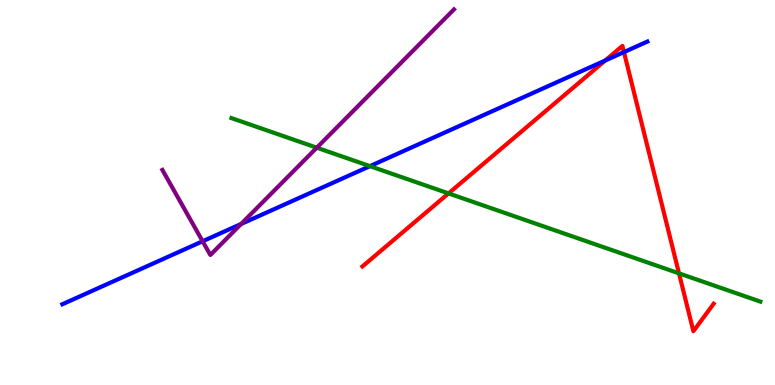[{'lines': ['blue', 'red'], 'intersections': [{'x': 7.81, 'y': 8.43}, {'x': 8.05, 'y': 8.65}]}, {'lines': ['green', 'red'], 'intersections': [{'x': 5.79, 'y': 4.98}, {'x': 8.76, 'y': 2.9}]}, {'lines': ['purple', 'red'], 'intersections': []}, {'lines': ['blue', 'green'], 'intersections': [{'x': 4.77, 'y': 5.68}]}, {'lines': ['blue', 'purple'], 'intersections': [{'x': 2.61, 'y': 3.73}, {'x': 3.11, 'y': 4.18}]}, {'lines': ['green', 'purple'], 'intersections': [{'x': 4.09, 'y': 6.16}]}]